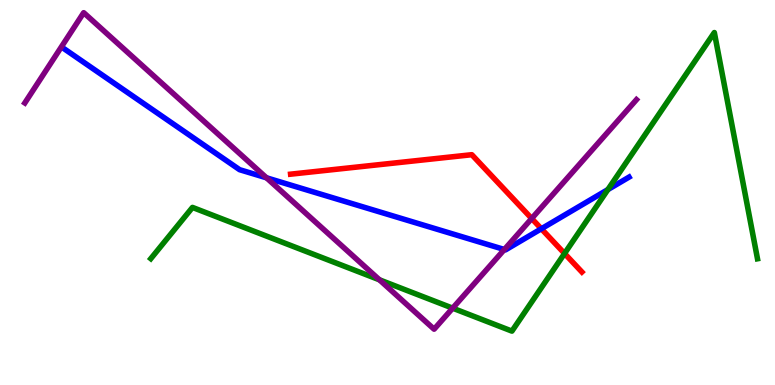[{'lines': ['blue', 'red'], 'intersections': [{'x': 6.99, 'y': 4.06}]}, {'lines': ['green', 'red'], 'intersections': [{'x': 7.28, 'y': 3.42}]}, {'lines': ['purple', 'red'], 'intersections': [{'x': 6.86, 'y': 4.32}]}, {'lines': ['blue', 'green'], 'intersections': [{'x': 7.84, 'y': 5.08}]}, {'lines': ['blue', 'purple'], 'intersections': [{'x': 3.44, 'y': 5.38}, {'x': 6.51, 'y': 3.52}]}, {'lines': ['green', 'purple'], 'intersections': [{'x': 4.9, 'y': 2.73}, {'x': 5.84, 'y': 2.0}]}]